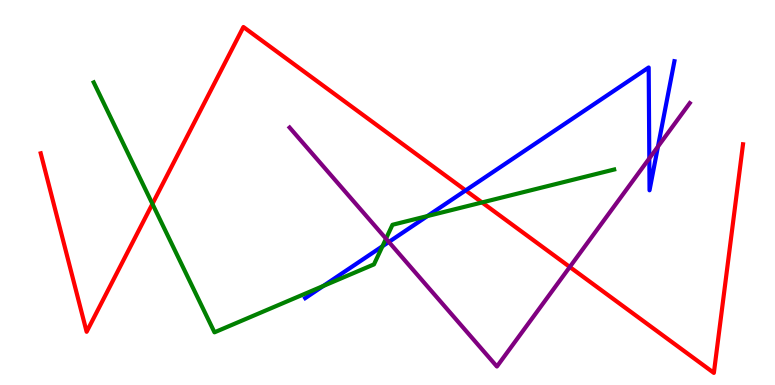[{'lines': ['blue', 'red'], 'intersections': [{'x': 6.01, 'y': 5.05}]}, {'lines': ['green', 'red'], 'intersections': [{'x': 1.97, 'y': 4.7}, {'x': 6.22, 'y': 4.74}]}, {'lines': ['purple', 'red'], 'intersections': [{'x': 7.35, 'y': 3.07}]}, {'lines': ['blue', 'green'], 'intersections': [{'x': 4.17, 'y': 2.57}, {'x': 4.93, 'y': 3.6}, {'x': 5.51, 'y': 4.39}]}, {'lines': ['blue', 'purple'], 'intersections': [{'x': 5.02, 'y': 3.72}, {'x': 8.38, 'y': 5.89}, {'x': 8.49, 'y': 6.19}]}, {'lines': ['green', 'purple'], 'intersections': [{'x': 4.98, 'y': 3.8}]}]